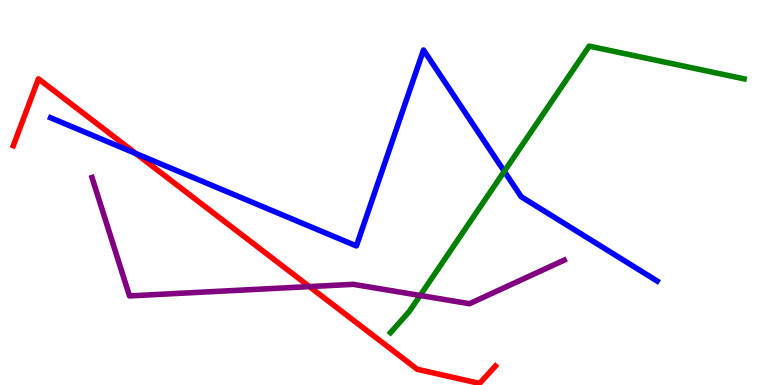[{'lines': ['blue', 'red'], 'intersections': [{'x': 1.75, 'y': 6.01}]}, {'lines': ['green', 'red'], 'intersections': []}, {'lines': ['purple', 'red'], 'intersections': [{'x': 3.99, 'y': 2.56}]}, {'lines': ['blue', 'green'], 'intersections': [{'x': 6.51, 'y': 5.55}]}, {'lines': ['blue', 'purple'], 'intersections': []}, {'lines': ['green', 'purple'], 'intersections': [{'x': 5.42, 'y': 2.33}]}]